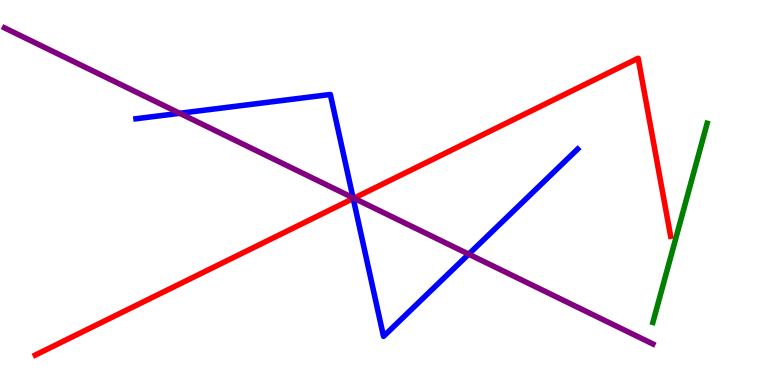[{'lines': ['blue', 'red'], 'intersections': [{'x': 4.56, 'y': 4.84}]}, {'lines': ['green', 'red'], 'intersections': []}, {'lines': ['purple', 'red'], 'intersections': [{'x': 4.57, 'y': 4.85}]}, {'lines': ['blue', 'green'], 'intersections': []}, {'lines': ['blue', 'purple'], 'intersections': [{'x': 2.32, 'y': 7.06}, {'x': 4.56, 'y': 4.86}, {'x': 6.05, 'y': 3.4}]}, {'lines': ['green', 'purple'], 'intersections': []}]